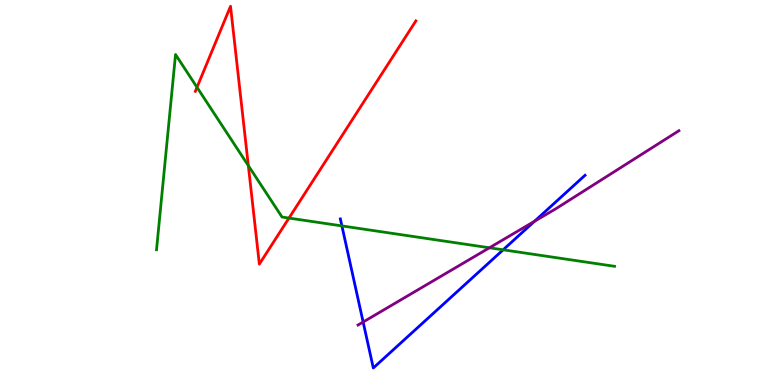[{'lines': ['blue', 'red'], 'intersections': []}, {'lines': ['green', 'red'], 'intersections': [{'x': 2.54, 'y': 7.73}, {'x': 3.2, 'y': 5.7}, {'x': 3.73, 'y': 4.34}]}, {'lines': ['purple', 'red'], 'intersections': []}, {'lines': ['blue', 'green'], 'intersections': [{'x': 4.41, 'y': 4.13}, {'x': 6.49, 'y': 3.51}]}, {'lines': ['blue', 'purple'], 'intersections': [{'x': 4.69, 'y': 1.64}, {'x': 6.9, 'y': 4.25}]}, {'lines': ['green', 'purple'], 'intersections': [{'x': 6.32, 'y': 3.56}]}]